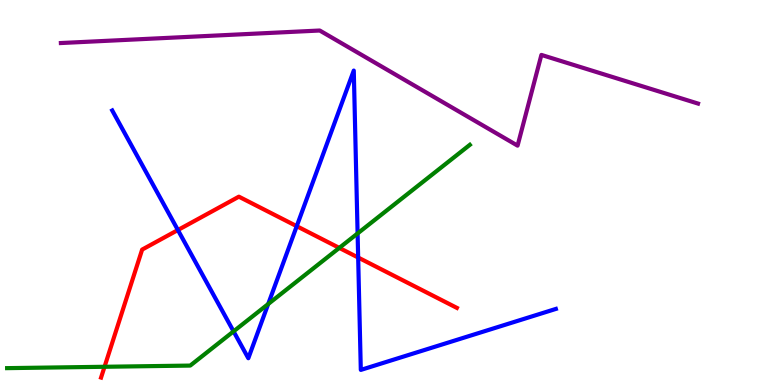[{'lines': ['blue', 'red'], 'intersections': [{'x': 2.3, 'y': 4.03}, {'x': 3.83, 'y': 4.12}, {'x': 4.62, 'y': 3.31}]}, {'lines': ['green', 'red'], 'intersections': [{'x': 1.35, 'y': 0.473}, {'x': 4.38, 'y': 3.56}]}, {'lines': ['purple', 'red'], 'intersections': []}, {'lines': ['blue', 'green'], 'intersections': [{'x': 3.01, 'y': 1.39}, {'x': 3.46, 'y': 2.1}, {'x': 4.61, 'y': 3.94}]}, {'lines': ['blue', 'purple'], 'intersections': []}, {'lines': ['green', 'purple'], 'intersections': []}]